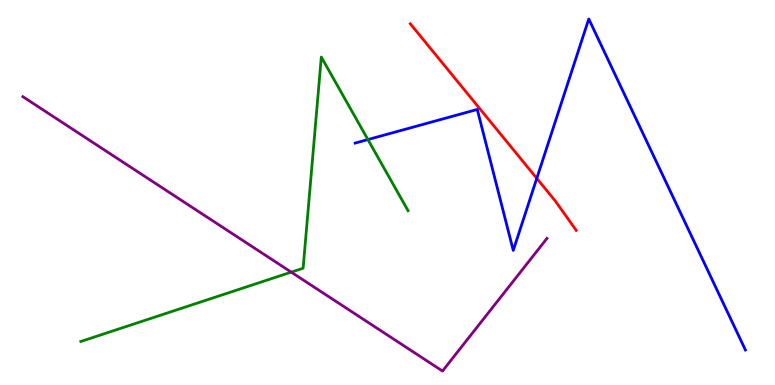[{'lines': ['blue', 'red'], 'intersections': [{'x': 6.93, 'y': 5.37}]}, {'lines': ['green', 'red'], 'intersections': []}, {'lines': ['purple', 'red'], 'intersections': []}, {'lines': ['blue', 'green'], 'intersections': [{'x': 4.75, 'y': 6.37}]}, {'lines': ['blue', 'purple'], 'intersections': []}, {'lines': ['green', 'purple'], 'intersections': [{'x': 3.76, 'y': 2.93}]}]